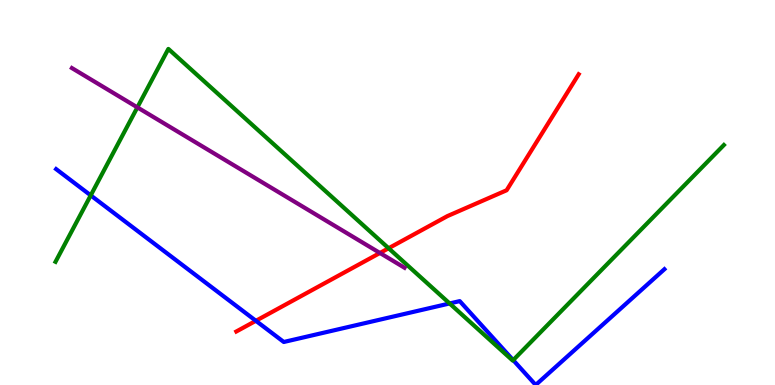[{'lines': ['blue', 'red'], 'intersections': [{'x': 3.3, 'y': 1.67}]}, {'lines': ['green', 'red'], 'intersections': [{'x': 5.01, 'y': 3.55}]}, {'lines': ['purple', 'red'], 'intersections': [{'x': 4.9, 'y': 3.43}]}, {'lines': ['blue', 'green'], 'intersections': [{'x': 1.17, 'y': 4.93}, {'x': 5.8, 'y': 2.12}, {'x': 6.62, 'y': 0.646}]}, {'lines': ['blue', 'purple'], 'intersections': []}, {'lines': ['green', 'purple'], 'intersections': [{'x': 1.77, 'y': 7.21}]}]